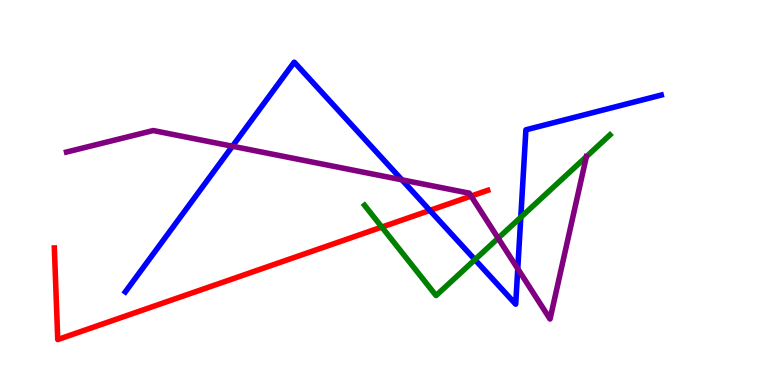[{'lines': ['blue', 'red'], 'intersections': [{'x': 5.55, 'y': 4.53}]}, {'lines': ['green', 'red'], 'intersections': [{'x': 4.93, 'y': 4.1}]}, {'lines': ['purple', 'red'], 'intersections': [{'x': 6.08, 'y': 4.91}]}, {'lines': ['blue', 'green'], 'intersections': [{'x': 6.13, 'y': 3.26}, {'x': 6.72, 'y': 4.36}]}, {'lines': ['blue', 'purple'], 'intersections': [{'x': 3.0, 'y': 6.2}, {'x': 5.19, 'y': 5.33}, {'x': 6.68, 'y': 3.02}]}, {'lines': ['green', 'purple'], 'intersections': [{'x': 6.43, 'y': 3.81}]}]